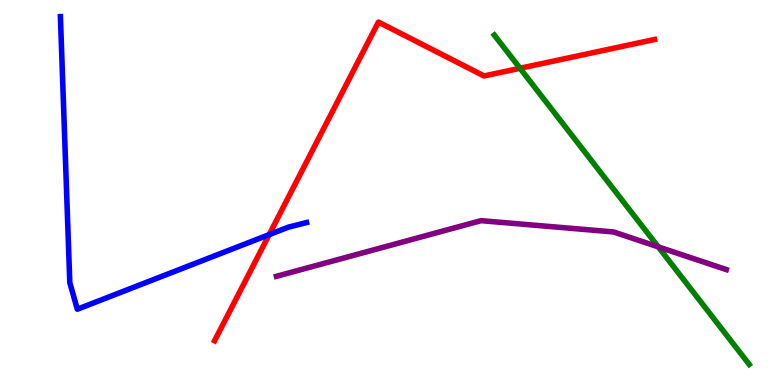[{'lines': ['blue', 'red'], 'intersections': [{'x': 3.47, 'y': 3.91}]}, {'lines': ['green', 'red'], 'intersections': [{'x': 6.71, 'y': 8.23}]}, {'lines': ['purple', 'red'], 'intersections': []}, {'lines': ['blue', 'green'], 'intersections': []}, {'lines': ['blue', 'purple'], 'intersections': []}, {'lines': ['green', 'purple'], 'intersections': [{'x': 8.49, 'y': 3.59}]}]